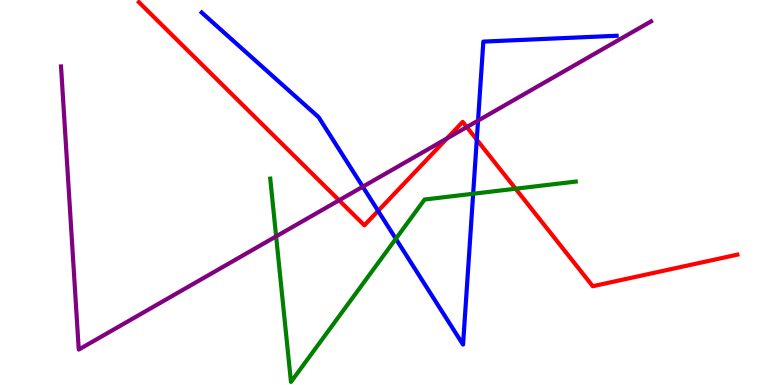[{'lines': ['blue', 'red'], 'intersections': [{'x': 4.88, 'y': 4.52}, {'x': 6.15, 'y': 6.37}]}, {'lines': ['green', 'red'], 'intersections': [{'x': 6.65, 'y': 5.1}]}, {'lines': ['purple', 'red'], 'intersections': [{'x': 4.38, 'y': 4.8}, {'x': 5.77, 'y': 6.4}, {'x': 6.02, 'y': 6.7}]}, {'lines': ['blue', 'green'], 'intersections': [{'x': 5.11, 'y': 3.8}, {'x': 6.11, 'y': 4.97}]}, {'lines': ['blue', 'purple'], 'intersections': [{'x': 4.68, 'y': 5.15}, {'x': 6.17, 'y': 6.87}]}, {'lines': ['green', 'purple'], 'intersections': [{'x': 3.56, 'y': 3.86}]}]